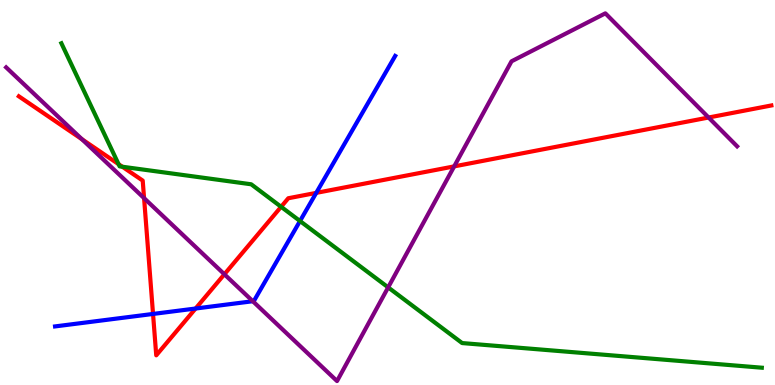[{'lines': ['blue', 'red'], 'intersections': [{'x': 1.97, 'y': 1.85}, {'x': 2.52, 'y': 1.99}, {'x': 4.08, 'y': 4.99}]}, {'lines': ['green', 'red'], 'intersections': [{'x': 1.53, 'y': 5.74}, {'x': 1.58, 'y': 5.67}, {'x': 3.63, 'y': 4.63}]}, {'lines': ['purple', 'red'], 'intersections': [{'x': 1.06, 'y': 6.38}, {'x': 1.86, 'y': 4.85}, {'x': 2.9, 'y': 2.88}, {'x': 5.86, 'y': 5.68}, {'x': 9.14, 'y': 6.95}]}, {'lines': ['blue', 'green'], 'intersections': [{'x': 3.87, 'y': 4.26}]}, {'lines': ['blue', 'purple'], 'intersections': [{'x': 3.26, 'y': 2.18}]}, {'lines': ['green', 'purple'], 'intersections': [{'x': 5.01, 'y': 2.54}]}]